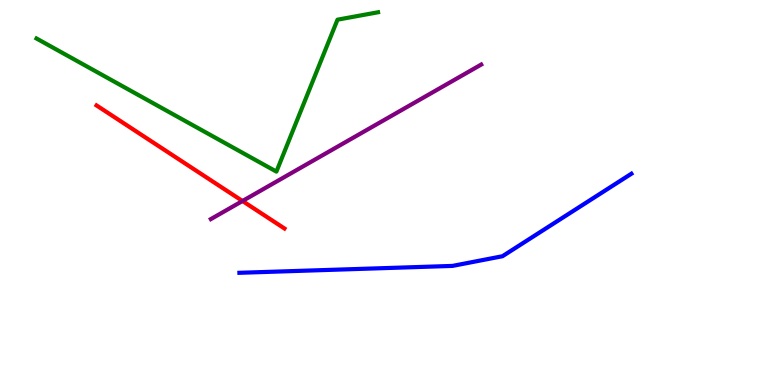[{'lines': ['blue', 'red'], 'intersections': []}, {'lines': ['green', 'red'], 'intersections': []}, {'lines': ['purple', 'red'], 'intersections': [{'x': 3.13, 'y': 4.78}]}, {'lines': ['blue', 'green'], 'intersections': []}, {'lines': ['blue', 'purple'], 'intersections': []}, {'lines': ['green', 'purple'], 'intersections': []}]